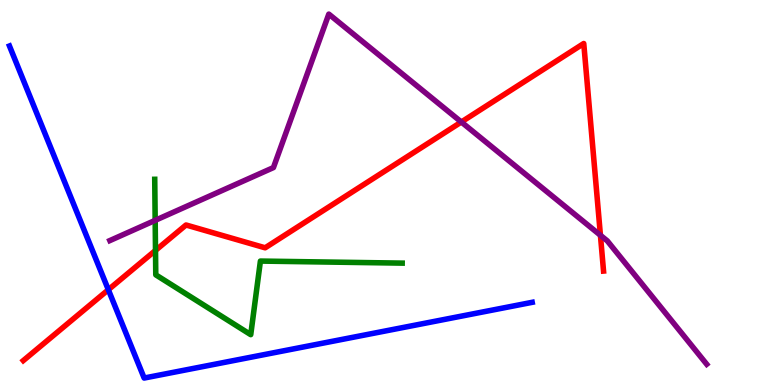[{'lines': ['blue', 'red'], 'intersections': [{'x': 1.4, 'y': 2.47}]}, {'lines': ['green', 'red'], 'intersections': [{'x': 2.01, 'y': 3.5}]}, {'lines': ['purple', 'red'], 'intersections': [{'x': 5.95, 'y': 6.83}, {'x': 7.75, 'y': 3.89}]}, {'lines': ['blue', 'green'], 'intersections': []}, {'lines': ['blue', 'purple'], 'intersections': []}, {'lines': ['green', 'purple'], 'intersections': [{'x': 2.0, 'y': 4.28}]}]